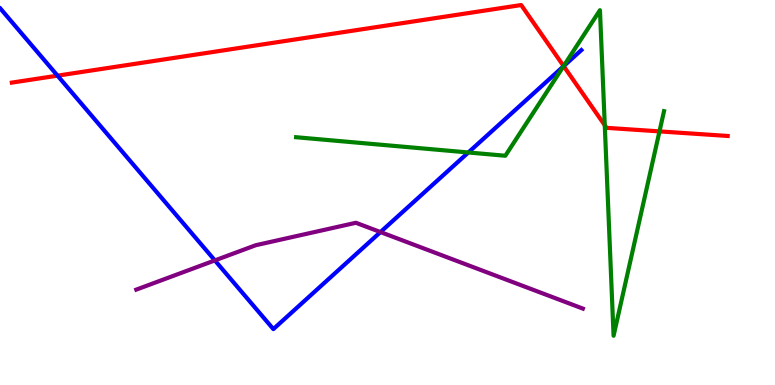[{'lines': ['blue', 'red'], 'intersections': [{'x': 0.742, 'y': 8.04}, {'x': 7.27, 'y': 8.28}]}, {'lines': ['green', 'red'], 'intersections': [{'x': 7.27, 'y': 8.28}, {'x': 7.8, 'y': 6.75}, {'x': 8.51, 'y': 6.59}]}, {'lines': ['purple', 'red'], 'intersections': []}, {'lines': ['blue', 'green'], 'intersections': [{'x': 6.04, 'y': 6.04}, {'x': 7.27, 'y': 8.28}]}, {'lines': ['blue', 'purple'], 'intersections': [{'x': 2.77, 'y': 3.24}, {'x': 4.91, 'y': 3.97}]}, {'lines': ['green', 'purple'], 'intersections': []}]